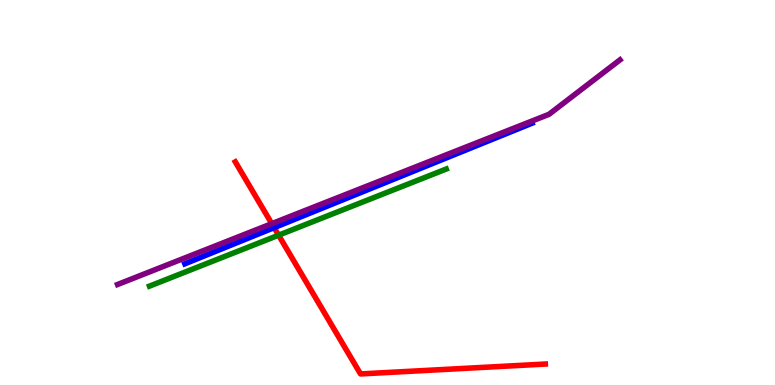[{'lines': ['blue', 'red'], 'intersections': [{'x': 3.54, 'y': 4.09}]}, {'lines': ['green', 'red'], 'intersections': [{'x': 3.59, 'y': 3.89}]}, {'lines': ['purple', 'red'], 'intersections': [{'x': 3.51, 'y': 4.19}]}, {'lines': ['blue', 'green'], 'intersections': []}, {'lines': ['blue', 'purple'], 'intersections': []}, {'lines': ['green', 'purple'], 'intersections': []}]